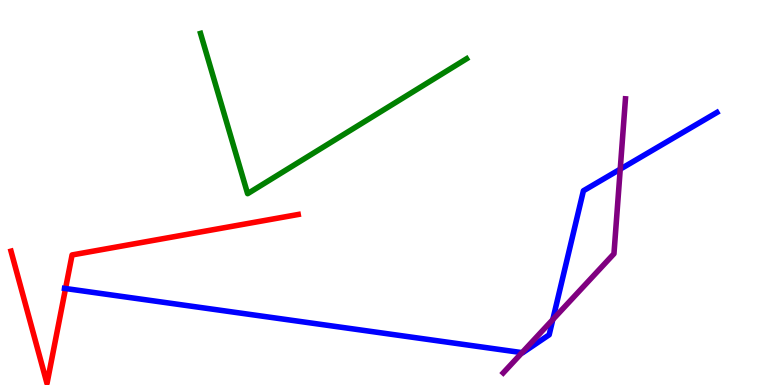[{'lines': ['blue', 'red'], 'intersections': [{'x': 0.846, 'y': 2.51}]}, {'lines': ['green', 'red'], 'intersections': []}, {'lines': ['purple', 'red'], 'intersections': []}, {'lines': ['blue', 'green'], 'intersections': []}, {'lines': ['blue', 'purple'], 'intersections': [{'x': 6.74, 'y': 0.84}, {'x': 7.13, 'y': 1.7}, {'x': 8.0, 'y': 5.61}]}, {'lines': ['green', 'purple'], 'intersections': []}]